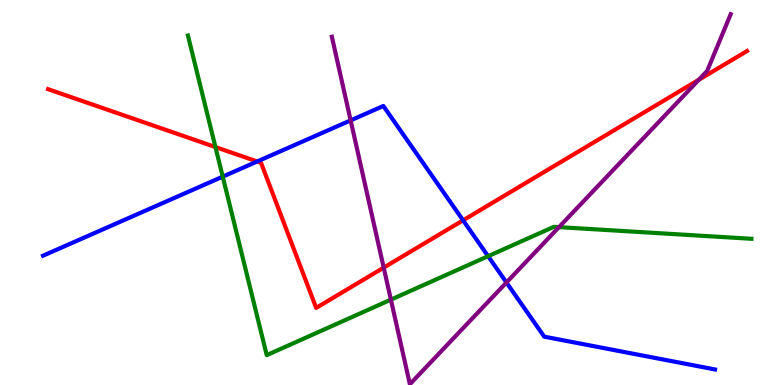[{'lines': ['blue', 'red'], 'intersections': [{'x': 3.32, 'y': 5.81}, {'x': 5.98, 'y': 4.28}]}, {'lines': ['green', 'red'], 'intersections': [{'x': 2.78, 'y': 6.18}]}, {'lines': ['purple', 'red'], 'intersections': [{'x': 4.95, 'y': 3.05}, {'x': 9.02, 'y': 7.93}]}, {'lines': ['blue', 'green'], 'intersections': [{'x': 2.87, 'y': 5.41}, {'x': 6.3, 'y': 3.35}]}, {'lines': ['blue', 'purple'], 'intersections': [{'x': 4.52, 'y': 6.87}, {'x': 6.53, 'y': 2.66}]}, {'lines': ['green', 'purple'], 'intersections': [{'x': 5.04, 'y': 2.22}, {'x': 7.21, 'y': 4.1}]}]